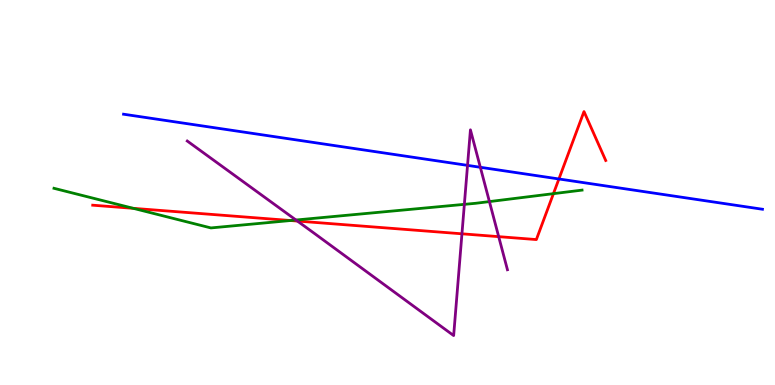[{'lines': ['blue', 'red'], 'intersections': [{'x': 7.21, 'y': 5.35}]}, {'lines': ['green', 'red'], 'intersections': [{'x': 1.72, 'y': 4.59}, {'x': 3.75, 'y': 4.27}, {'x': 7.14, 'y': 4.97}]}, {'lines': ['purple', 'red'], 'intersections': [{'x': 3.84, 'y': 4.26}, {'x': 5.96, 'y': 3.93}, {'x': 6.43, 'y': 3.85}]}, {'lines': ['blue', 'green'], 'intersections': []}, {'lines': ['blue', 'purple'], 'intersections': [{'x': 6.03, 'y': 5.7}, {'x': 6.2, 'y': 5.66}]}, {'lines': ['green', 'purple'], 'intersections': [{'x': 3.82, 'y': 4.29}, {'x': 5.99, 'y': 4.69}, {'x': 6.32, 'y': 4.76}]}]